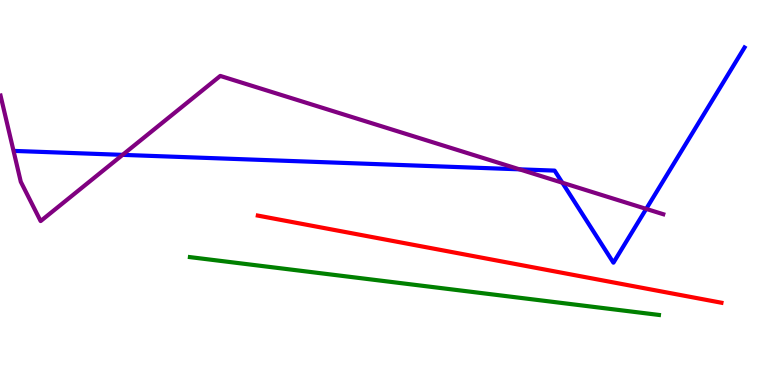[{'lines': ['blue', 'red'], 'intersections': []}, {'lines': ['green', 'red'], 'intersections': []}, {'lines': ['purple', 'red'], 'intersections': []}, {'lines': ['blue', 'green'], 'intersections': []}, {'lines': ['blue', 'purple'], 'intersections': [{'x': 1.58, 'y': 5.98}, {'x': 6.7, 'y': 5.6}, {'x': 7.26, 'y': 5.25}, {'x': 8.34, 'y': 4.57}]}, {'lines': ['green', 'purple'], 'intersections': []}]